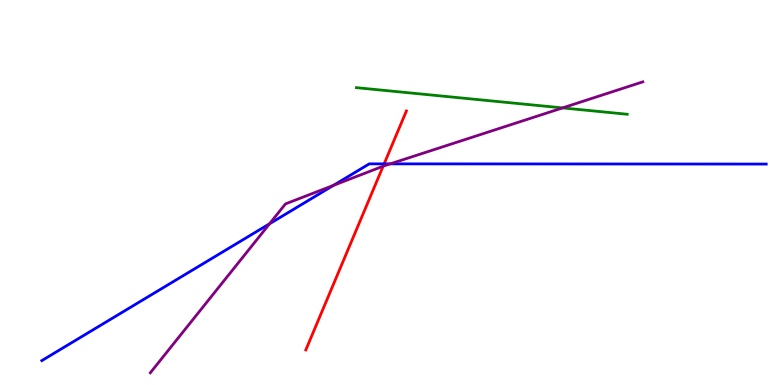[{'lines': ['blue', 'red'], 'intersections': [{'x': 4.96, 'y': 5.74}]}, {'lines': ['green', 'red'], 'intersections': []}, {'lines': ['purple', 'red'], 'intersections': [{'x': 4.94, 'y': 5.68}]}, {'lines': ['blue', 'green'], 'intersections': []}, {'lines': ['blue', 'purple'], 'intersections': [{'x': 3.48, 'y': 4.19}, {'x': 4.3, 'y': 5.19}, {'x': 5.03, 'y': 5.74}]}, {'lines': ['green', 'purple'], 'intersections': [{'x': 7.26, 'y': 7.2}]}]